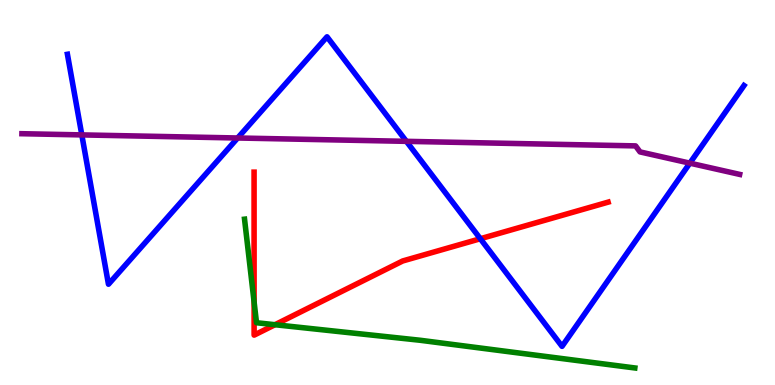[{'lines': ['blue', 'red'], 'intersections': [{'x': 6.2, 'y': 3.8}]}, {'lines': ['green', 'red'], 'intersections': [{'x': 3.28, 'y': 2.16}, {'x': 3.55, 'y': 1.57}]}, {'lines': ['purple', 'red'], 'intersections': []}, {'lines': ['blue', 'green'], 'intersections': []}, {'lines': ['blue', 'purple'], 'intersections': [{'x': 1.06, 'y': 6.5}, {'x': 3.07, 'y': 6.42}, {'x': 5.24, 'y': 6.33}, {'x': 8.9, 'y': 5.76}]}, {'lines': ['green', 'purple'], 'intersections': []}]